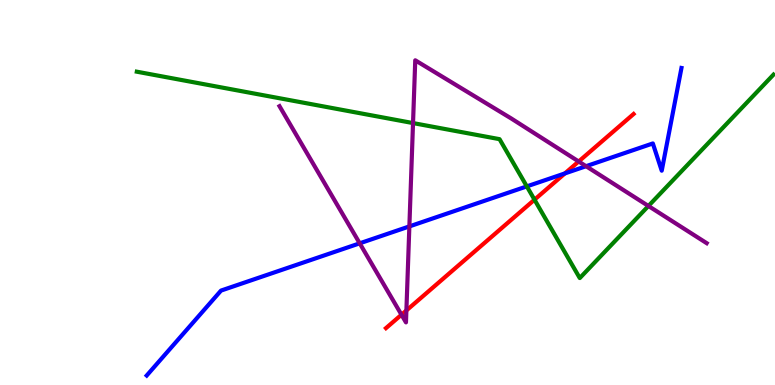[{'lines': ['blue', 'red'], 'intersections': [{'x': 7.29, 'y': 5.5}]}, {'lines': ['green', 'red'], 'intersections': [{'x': 6.9, 'y': 4.81}]}, {'lines': ['purple', 'red'], 'intersections': [{'x': 5.18, 'y': 1.83}, {'x': 5.24, 'y': 1.94}, {'x': 7.47, 'y': 5.81}]}, {'lines': ['blue', 'green'], 'intersections': [{'x': 6.8, 'y': 5.16}]}, {'lines': ['blue', 'purple'], 'intersections': [{'x': 4.64, 'y': 3.68}, {'x': 5.28, 'y': 4.12}, {'x': 7.56, 'y': 5.68}]}, {'lines': ['green', 'purple'], 'intersections': [{'x': 5.33, 'y': 6.8}, {'x': 8.37, 'y': 4.65}]}]